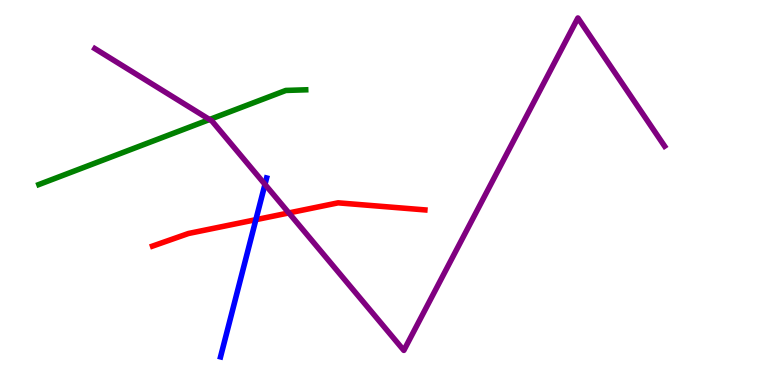[{'lines': ['blue', 'red'], 'intersections': [{'x': 3.3, 'y': 4.29}]}, {'lines': ['green', 'red'], 'intersections': []}, {'lines': ['purple', 'red'], 'intersections': [{'x': 3.73, 'y': 4.47}]}, {'lines': ['blue', 'green'], 'intersections': []}, {'lines': ['blue', 'purple'], 'intersections': [{'x': 3.42, 'y': 5.21}]}, {'lines': ['green', 'purple'], 'intersections': [{'x': 2.7, 'y': 6.9}]}]